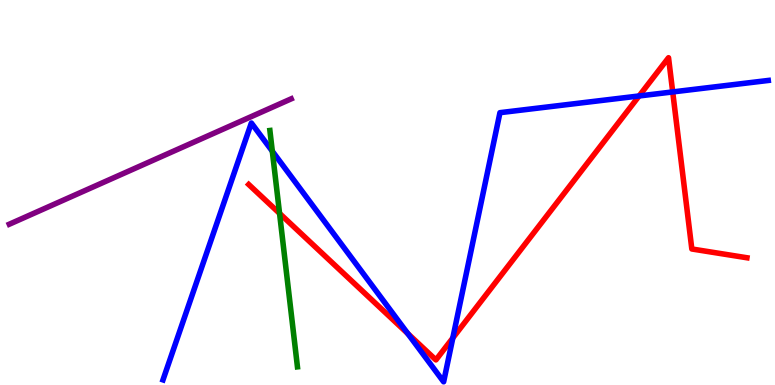[{'lines': ['blue', 'red'], 'intersections': [{'x': 5.26, 'y': 1.34}, {'x': 5.84, 'y': 1.22}, {'x': 8.25, 'y': 7.51}, {'x': 8.68, 'y': 7.61}]}, {'lines': ['green', 'red'], 'intersections': [{'x': 3.61, 'y': 4.46}]}, {'lines': ['purple', 'red'], 'intersections': []}, {'lines': ['blue', 'green'], 'intersections': [{'x': 3.51, 'y': 6.07}]}, {'lines': ['blue', 'purple'], 'intersections': []}, {'lines': ['green', 'purple'], 'intersections': []}]